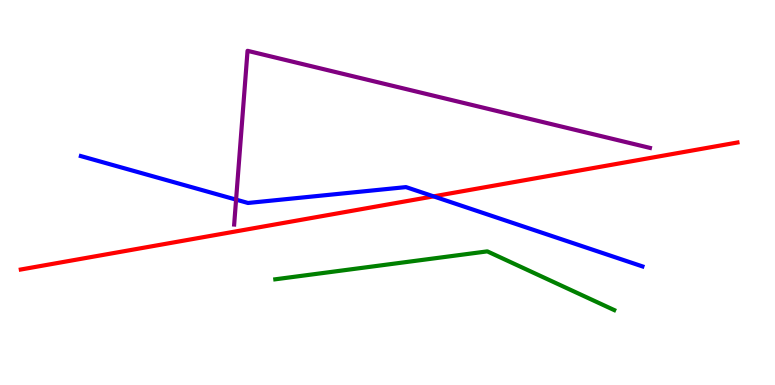[{'lines': ['blue', 'red'], 'intersections': [{'x': 5.59, 'y': 4.9}]}, {'lines': ['green', 'red'], 'intersections': []}, {'lines': ['purple', 'red'], 'intersections': []}, {'lines': ['blue', 'green'], 'intersections': []}, {'lines': ['blue', 'purple'], 'intersections': [{'x': 3.05, 'y': 4.81}]}, {'lines': ['green', 'purple'], 'intersections': []}]